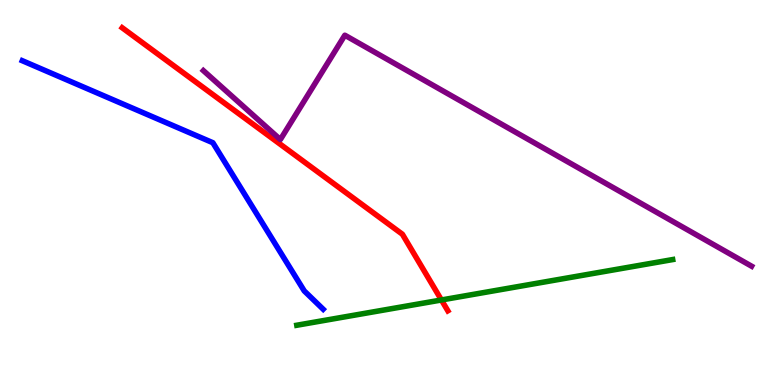[{'lines': ['blue', 'red'], 'intersections': []}, {'lines': ['green', 'red'], 'intersections': [{'x': 5.7, 'y': 2.21}]}, {'lines': ['purple', 'red'], 'intersections': []}, {'lines': ['blue', 'green'], 'intersections': []}, {'lines': ['blue', 'purple'], 'intersections': []}, {'lines': ['green', 'purple'], 'intersections': []}]